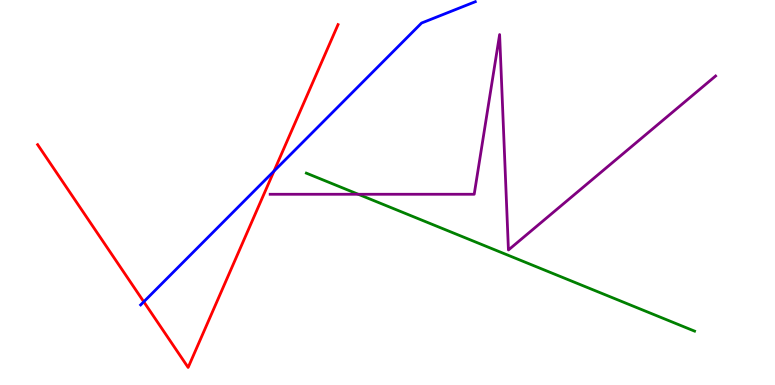[{'lines': ['blue', 'red'], 'intersections': [{'x': 1.86, 'y': 2.16}, {'x': 3.54, 'y': 5.56}]}, {'lines': ['green', 'red'], 'intersections': []}, {'lines': ['purple', 'red'], 'intersections': []}, {'lines': ['blue', 'green'], 'intersections': []}, {'lines': ['blue', 'purple'], 'intersections': []}, {'lines': ['green', 'purple'], 'intersections': [{'x': 4.62, 'y': 4.95}]}]